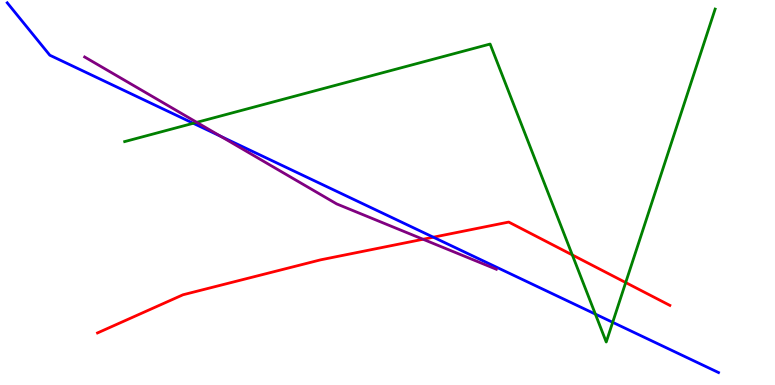[{'lines': ['blue', 'red'], 'intersections': [{'x': 5.59, 'y': 3.84}]}, {'lines': ['green', 'red'], 'intersections': [{'x': 7.38, 'y': 3.38}, {'x': 8.07, 'y': 2.66}]}, {'lines': ['purple', 'red'], 'intersections': [{'x': 5.46, 'y': 3.79}]}, {'lines': ['blue', 'green'], 'intersections': [{'x': 2.49, 'y': 6.8}, {'x': 7.68, 'y': 1.84}, {'x': 7.91, 'y': 1.63}]}, {'lines': ['blue', 'purple'], 'intersections': [{'x': 2.85, 'y': 6.46}]}, {'lines': ['green', 'purple'], 'intersections': [{'x': 2.54, 'y': 6.82}]}]